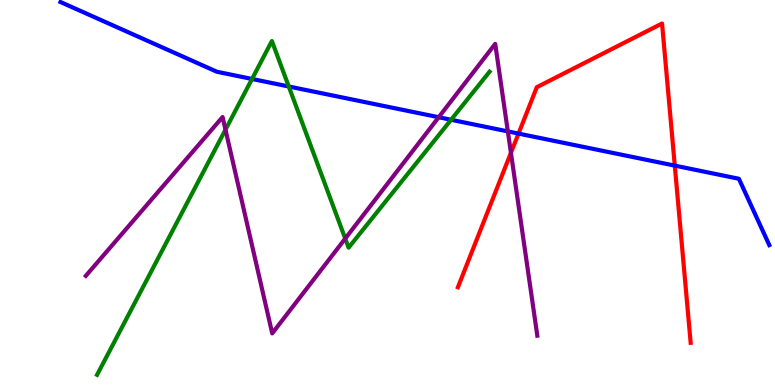[{'lines': ['blue', 'red'], 'intersections': [{'x': 6.69, 'y': 6.53}, {'x': 8.71, 'y': 5.7}]}, {'lines': ['green', 'red'], 'intersections': []}, {'lines': ['purple', 'red'], 'intersections': [{'x': 6.59, 'y': 6.03}]}, {'lines': ['blue', 'green'], 'intersections': [{'x': 3.25, 'y': 7.95}, {'x': 3.73, 'y': 7.75}, {'x': 5.82, 'y': 6.89}]}, {'lines': ['blue', 'purple'], 'intersections': [{'x': 5.66, 'y': 6.96}, {'x': 6.55, 'y': 6.59}]}, {'lines': ['green', 'purple'], 'intersections': [{'x': 2.91, 'y': 6.63}, {'x': 4.45, 'y': 3.8}]}]